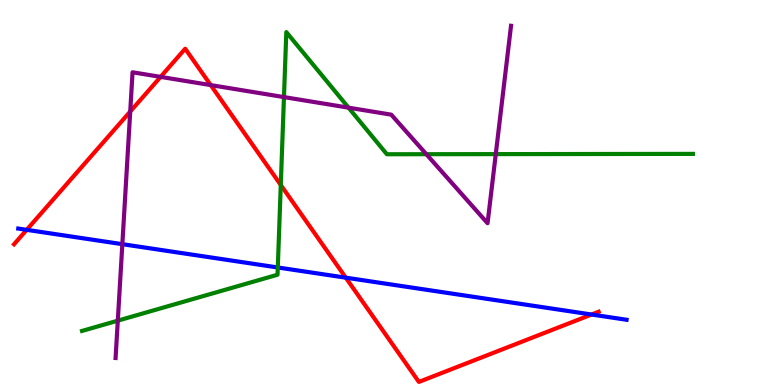[{'lines': ['blue', 'red'], 'intersections': [{'x': 0.344, 'y': 4.03}, {'x': 4.46, 'y': 2.79}, {'x': 7.63, 'y': 1.83}]}, {'lines': ['green', 'red'], 'intersections': [{'x': 3.62, 'y': 5.19}]}, {'lines': ['purple', 'red'], 'intersections': [{'x': 1.68, 'y': 7.1}, {'x': 2.07, 'y': 8.0}, {'x': 2.72, 'y': 7.79}]}, {'lines': ['blue', 'green'], 'intersections': [{'x': 3.58, 'y': 3.05}]}, {'lines': ['blue', 'purple'], 'intersections': [{'x': 1.58, 'y': 3.66}]}, {'lines': ['green', 'purple'], 'intersections': [{'x': 1.52, 'y': 1.67}, {'x': 3.66, 'y': 7.48}, {'x': 4.5, 'y': 7.2}, {'x': 5.5, 'y': 5.99}, {'x': 6.4, 'y': 6.0}]}]